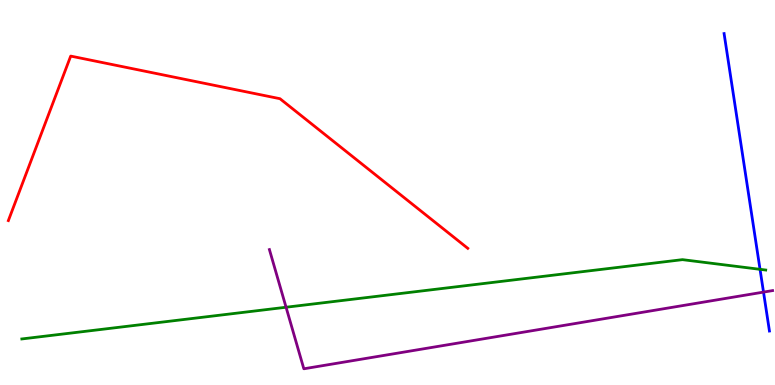[{'lines': ['blue', 'red'], 'intersections': []}, {'lines': ['green', 'red'], 'intersections': []}, {'lines': ['purple', 'red'], 'intersections': []}, {'lines': ['blue', 'green'], 'intersections': [{'x': 9.81, 'y': 3.0}]}, {'lines': ['blue', 'purple'], 'intersections': [{'x': 9.85, 'y': 2.41}]}, {'lines': ['green', 'purple'], 'intersections': [{'x': 3.69, 'y': 2.02}]}]